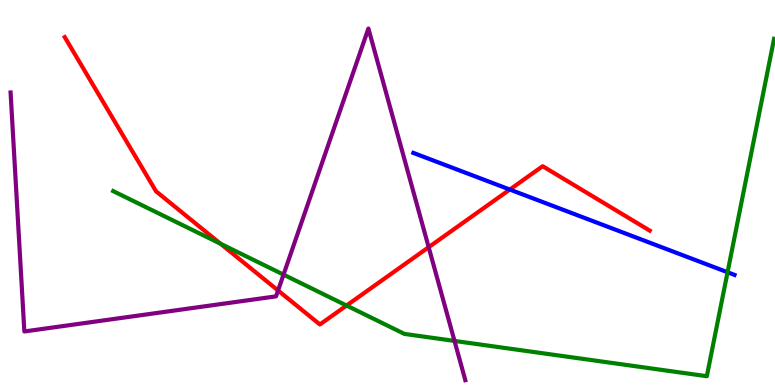[{'lines': ['blue', 'red'], 'intersections': [{'x': 6.58, 'y': 5.08}]}, {'lines': ['green', 'red'], 'intersections': [{'x': 2.85, 'y': 3.67}, {'x': 4.47, 'y': 2.06}]}, {'lines': ['purple', 'red'], 'intersections': [{'x': 3.59, 'y': 2.45}, {'x': 5.53, 'y': 3.58}]}, {'lines': ['blue', 'green'], 'intersections': [{'x': 9.39, 'y': 2.93}]}, {'lines': ['blue', 'purple'], 'intersections': []}, {'lines': ['green', 'purple'], 'intersections': [{'x': 3.66, 'y': 2.87}, {'x': 5.86, 'y': 1.14}]}]